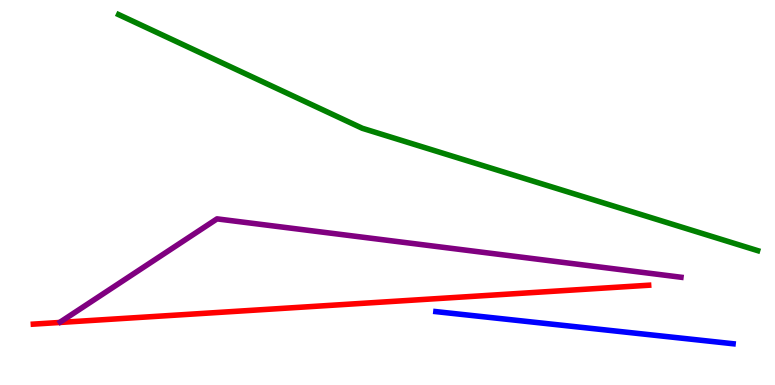[{'lines': ['blue', 'red'], 'intersections': []}, {'lines': ['green', 'red'], 'intersections': []}, {'lines': ['purple', 'red'], 'intersections': []}, {'lines': ['blue', 'green'], 'intersections': []}, {'lines': ['blue', 'purple'], 'intersections': []}, {'lines': ['green', 'purple'], 'intersections': []}]